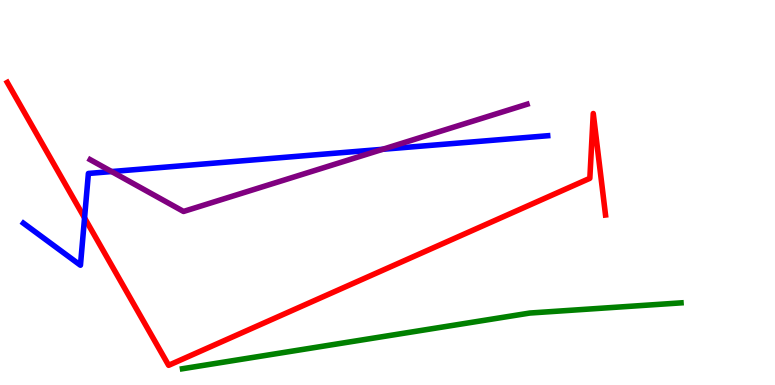[{'lines': ['blue', 'red'], 'intersections': [{'x': 1.09, 'y': 4.34}]}, {'lines': ['green', 'red'], 'intersections': []}, {'lines': ['purple', 'red'], 'intersections': []}, {'lines': ['blue', 'green'], 'intersections': []}, {'lines': ['blue', 'purple'], 'intersections': [{'x': 1.44, 'y': 5.54}, {'x': 4.94, 'y': 6.12}]}, {'lines': ['green', 'purple'], 'intersections': []}]